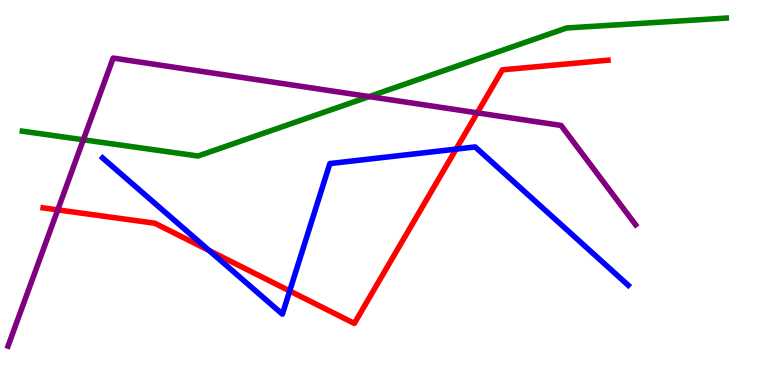[{'lines': ['blue', 'red'], 'intersections': [{'x': 2.7, 'y': 3.49}, {'x': 3.74, 'y': 2.44}, {'x': 5.88, 'y': 6.13}]}, {'lines': ['green', 'red'], 'intersections': []}, {'lines': ['purple', 'red'], 'intersections': [{'x': 0.745, 'y': 4.55}, {'x': 6.16, 'y': 7.07}]}, {'lines': ['blue', 'green'], 'intersections': []}, {'lines': ['blue', 'purple'], 'intersections': []}, {'lines': ['green', 'purple'], 'intersections': [{'x': 1.08, 'y': 6.37}, {'x': 4.76, 'y': 7.49}]}]